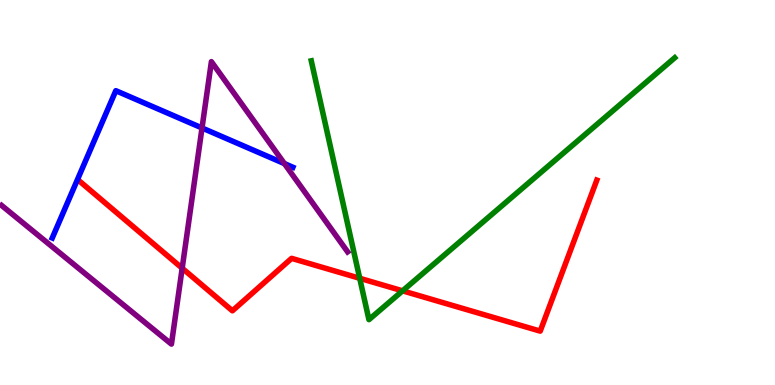[{'lines': ['blue', 'red'], 'intersections': []}, {'lines': ['green', 'red'], 'intersections': [{'x': 4.64, 'y': 2.77}, {'x': 5.19, 'y': 2.45}]}, {'lines': ['purple', 'red'], 'intersections': [{'x': 2.35, 'y': 3.03}]}, {'lines': ['blue', 'green'], 'intersections': []}, {'lines': ['blue', 'purple'], 'intersections': [{'x': 2.61, 'y': 6.68}, {'x': 3.67, 'y': 5.75}]}, {'lines': ['green', 'purple'], 'intersections': []}]